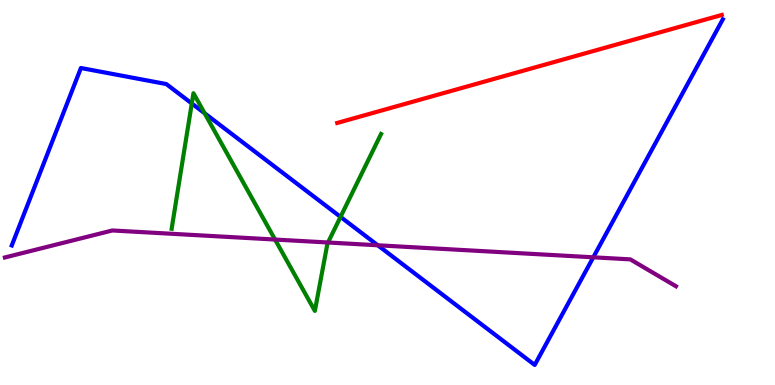[{'lines': ['blue', 'red'], 'intersections': []}, {'lines': ['green', 'red'], 'intersections': []}, {'lines': ['purple', 'red'], 'intersections': []}, {'lines': ['blue', 'green'], 'intersections': [{'x': 2.47, 'y': 7.31}, {'x': 2.64, 'y': 7.06}, {'x': 4.39, 'y': 4.37}]}, {'lines': ['blue', 'purple'], 'intersections': [{'x': 4.87, 'y': 3.63}, {'x': 7.66, 'y': 3.32}]}, {'lines': ['green', 'purple'], 'intersections': [{'x': 3.55, 'y': 3.78}, {'x': 4.23, 'y': 3.7}]}]